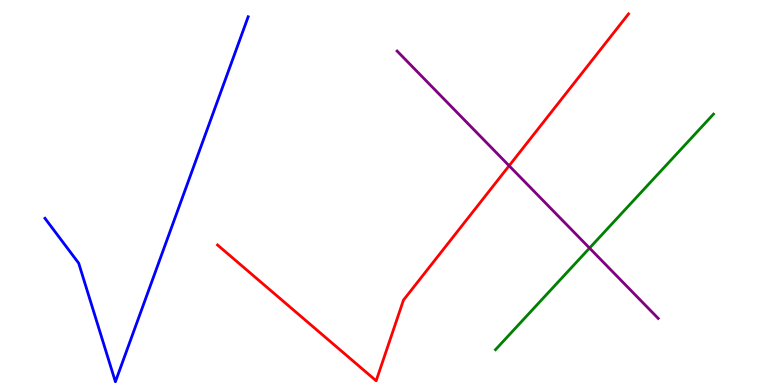[{'lines': ['blue', 'red'], 'intersections': []}, {'lines': ['green', 'red'], 'intersections': []}, {'lines': ['purple', 'red'], 'intersections': [{'x': 6.57, 'y': 5.69}]}, {'lines': ['blue', 'green'], 'intersections': []}, {'lines': ['blue', 'purple'], 'intersections': []}, {'lines': ['green', 'purple'], 'intersections': [{'x': 7.61, 'y': 3.56}]}]